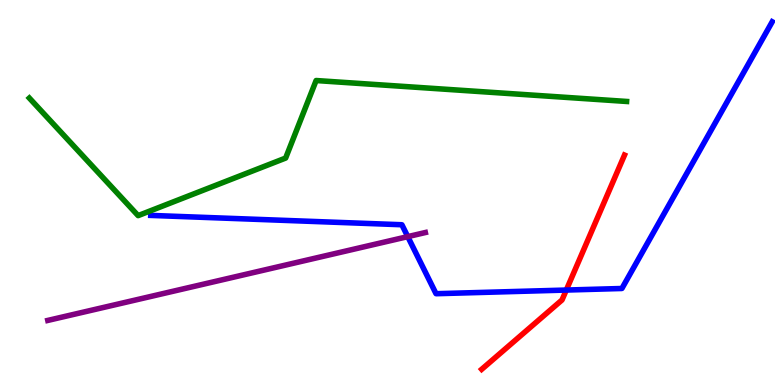[{'lines': ['blue', 'red'], 'intersections': [{'x': 7.31, 'y': 2.47}]}, {'lines': ['green', 'red'], 'intersections': []}, {'lines': ['purple', 'red'], 'intersections': []}, {'lines': ['blue', 'green'], 'intersections': []}, {'lines': ['blue', 'purple'], 'intersections': [{'x': 5.26, 'y': 3.85}]}, {'lines': ['green', 'purple'], 'intersections': []}]